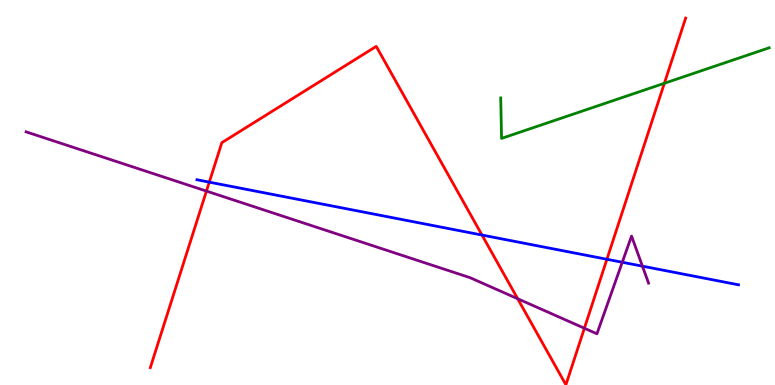[{'lines': ['blue', 'red'], 'intersections': [{'x': 2.7, 'y': 5.27}, {'x': 6.22, 'y': 3.89}, {'x': 7.83, 'y': 3.27}]}, {'lines': ['green', 'red'], 'intersections': [{'x': 8.57, 'y': 7.84}]}, {'lines': ['purple', 'red'], 'intersections': [{'x': 2.66, 'y': 5.04}, {'x': 6.68, 'y': 2.24}, {'x': 7.54, 'y': 1.47}]}, {'lines': ['blue', 'green'], 'intersections': []}, {'lines': ['blue', 'purple'], 'intersections': [{'x': 8.03, 'y': 3.19}, {'x': 8.29, 'y': 3.09}]}, {'lines': ['green', 'purple'], 'intersections': []}]